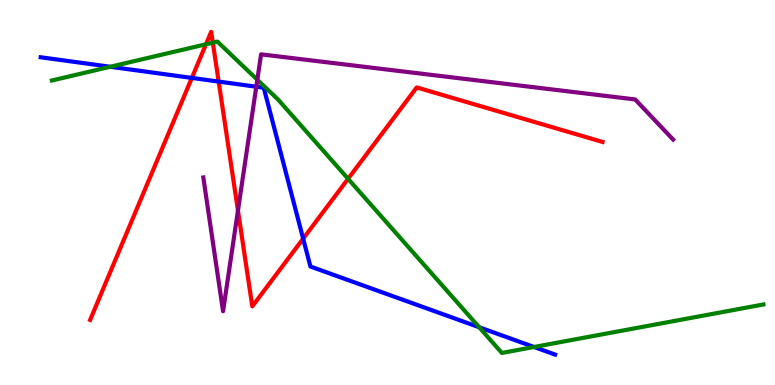[{'lines': ['blue', 'red'], 'intersections': [{'x': 2.48, 'y': 7.98}, {'x': 2.82, 'y': 7.88}, {'x': 3.91, 'y': 3.8}]}, {'lines': ['green', 'red'], 'intersections': [{'x': 2.66, 'y': 8.85}, {'x': 2.75, 'y': 8.89}, {'x': 4.49, 'y': 5.36}]}, {'lines': ['purple', 'red'], 'intersections': [{'x': 3.07, 'y': 4.53}]}, {'lines': ['blue', 'green'], 'intersections': [{'x': 1.42, 'y': 8.27}, {'x': 6.18, 'y': 1.5}, {'x': 6.89, 'y': 0.987}]}, {'lines': ['blue', 'purple'], 'intersections': [{'x': 3.31, 'y': 7.75}]}, {'lines': ['green', 'purple'], 'intersections': [{'x': 3.32, 'y': 7.93}]}]